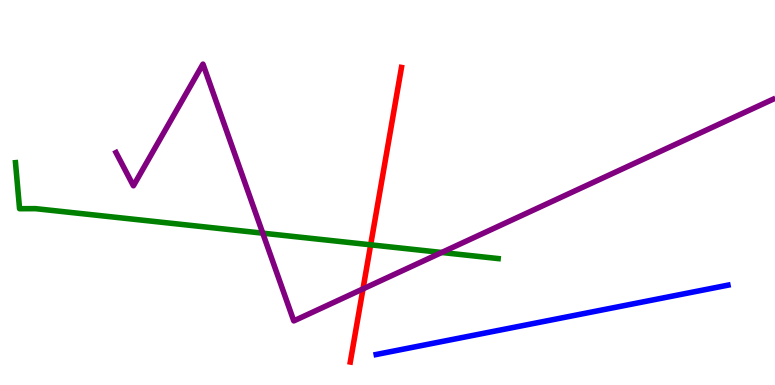[{'lines': ['blue', 'red'], 'intersections': []}, {'lines': ['green', 'red'], 'intersections': [{'x': 4.78, 'y': 3.64}]}, {'lines': ['purple', 'red'], 'intersections': [{'x': 4.68, 'y': 2.5}]}, {'lines': ['blue', 'green'], 'intersections': []}, {'lines': ['blue', 'purple'], 'intersections': []}, {'lines': ['green', 'purple'], 'intersections': [{'x': 3.39, 'y': 3.94}, {'x': 5.7, 'y': 3.44}]}]